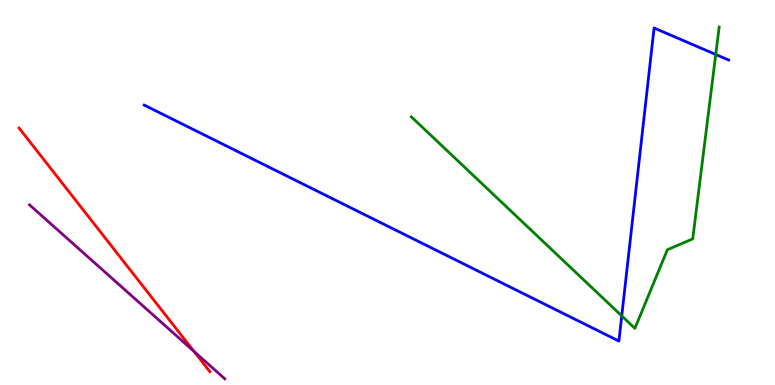[{'lines': ['blue', 'red'], 'intersections': []}, {'lines': ['green', 'red'], 'intersections': []}, {'lines': ['purple', 'red'], 'intersections': [{'x': 2.5, 'y': 0.876}]}, {'lines': ['blue', 'green'], 'intersections': [{'x': 8.02, 'y': 1.8}, {'x': 9.24, 'y': 8.58}]}, {'lines': ['blue', 'purple'], 'intersections': []}, {'lines': ['green', 'purple'], 'intersections': []}]